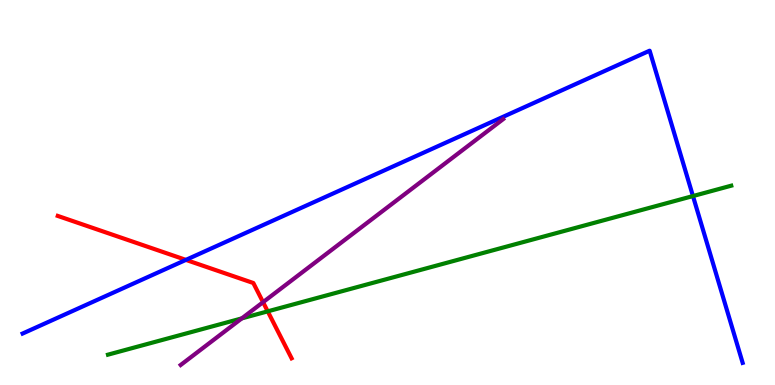[{'lines': ['blue', 'red'], 'intersections': [{'x': 2.4, 'y': 3.25}]}, {'lines': ['green', 'red'], 'intersections': [{'x': 3.45, 'y': 1.91}]}, {'lines': ['purple', 'red'], 'intersections': [{'x': 3.39, 'y': 2.15}]}, {'lines': ['blue', 'green'], 'intersections': [{'x': 8.94, 'y': 4.91}]}, {'lines': ['blue', 'purple'], 'intersections': []}, {'lines': ['green', 'purple'], 'intersections': [{'x': 3.12, 'y': 1.73}]}]